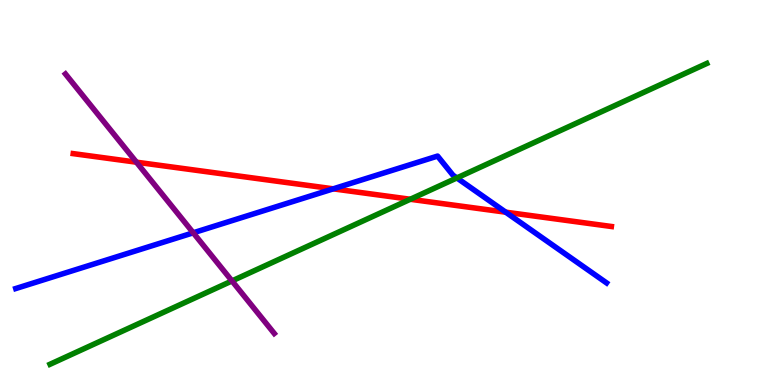[{'lines': ['blue', 'red'], 'intersections': [{'x': 4.3, 'y': 5.1}, {'x': 6.53, 'y': 4.49}]}, {'lines': ['green', 'red'], 'intersections': [{'x': 5.29, 'y': 4.82}]}, {'lines': ['purple', 'red'], 'intersections': [{'x': 1.76, 'y': 5.79}]}, {'lines': ['blue', 'green'], 'intersections': [{'x': 5.9, 'y': 5.38}]}, {'lines': ['blue', 'purple'], 'intersections': [{'x': 2.49, 'y': 3.95}]}, {'lines': ['green', 'purple'], 'intersections': [{'x': 2.99, 'y': 2.7}]}]